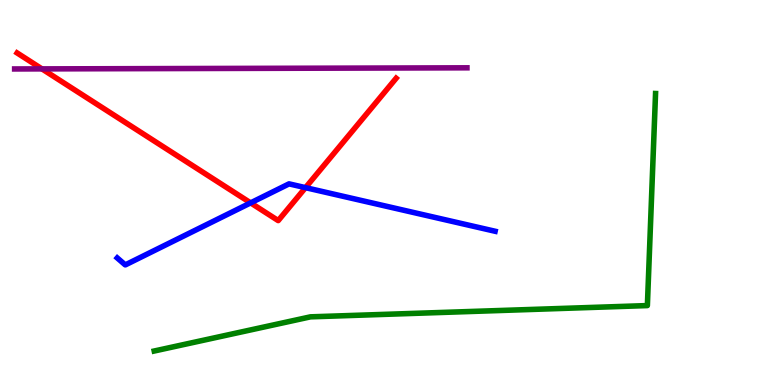[{'lines': ['blue', 'red'], 'intersections': [{'x': 3.23, 'y': 4.73}, {'x': 3.94, 'y': 5.13}]}, {'lines': ['green', 'red'], 'intersections': []}, {'lines': ['purple', 'red'], 'intersections': [{'x': 0.541, 'y': 8.21}]}, {'lines': ['blue', 'green'], 'intersections': []}, {'lines': ['blue', 'purple'], 'intersections': []}, {'lines': ['green', 'purple'], 'intersections': []}]